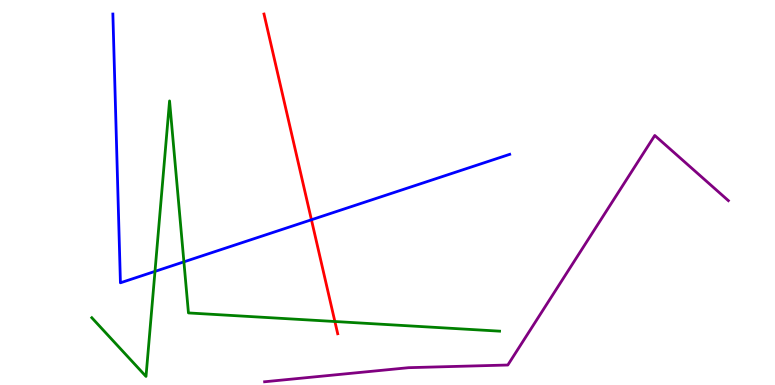[{'lines': ['blue', 'red'], 'intersections': [{'x': 4.02, 'y': 4.29}]}, {'lines': ['green', 'red'], 'intersections': [{'x': 4.32, 'y': 1.65}]}, {'lines': ['purple', 'red'], 'intersections': []}, {'lines': ['blue', 'green'], 'intersections': [{'x': 2.0, 'y': 2.95}, {'x': 2.37, 'y': 3.2}]}, {'lines': ['blue', 'purple'], 'intersections': []}, {'lines': ['green', 'purple'], 'intersections': []}]